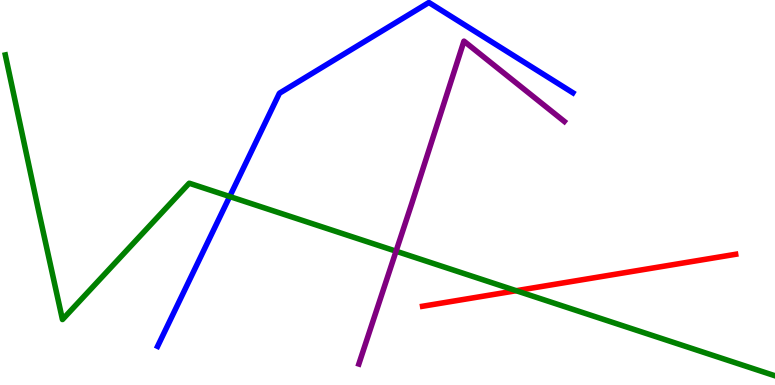[{'lines': ['blue', 'red'], 'intersections': []}, {'lines': ['green', 'red'], 'intersections': [{'x': 6.66, 'y': 2.45}]}, {'lines': ['purple', 'red'], 'intersections': []}, {'lines': ['blue', 'green'], 'intersections': [{'x': 2.96, 'y': 4.9}]}, {'lines': ['blue', 'purple'], 'intersections': []}, {'lines': ['green', 'purple'], 'intersections': [{'x': 5.11, 'y': 3.48}]}]